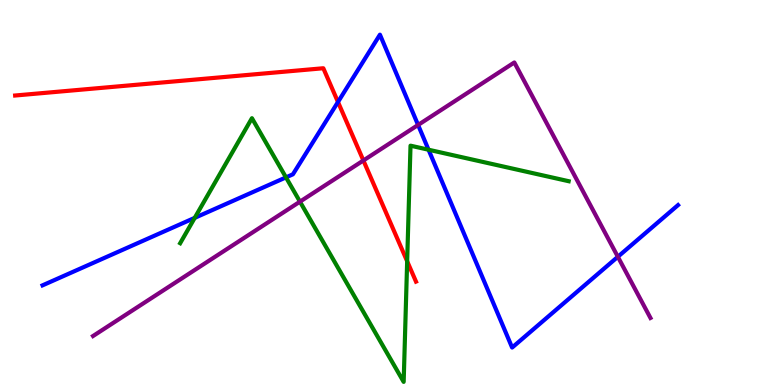[{'lines': ['blue', 'red'], 'intersections': [{'x': 4.36, 'y': 7.35}]}, {'lines': ['green', 'red'], 'intersections': [{'x': 5.25, 'y': 3.21}]}, {'lines': ['purple', 'red'], 'intersections': [{'x': 4.69, 'y': 5.83}]}, {'lines': ['blue', 'green'], 'intersections': [{'x': 2.51, 'y': 4.34}, {'x': 3.69, 'y': 5.39}, {'x': 5.53, 'y': 6.11}]}, {'lines': ['blue', 'purple'], 'intersections': [{'x': 5.39, 'y': 6.75}, {'x': 7.97, 'y': 3.33}]}, {'lines': ['green', 'purple'], 'intersections': [{'x': 3.87, 'y': 4.76}]}]